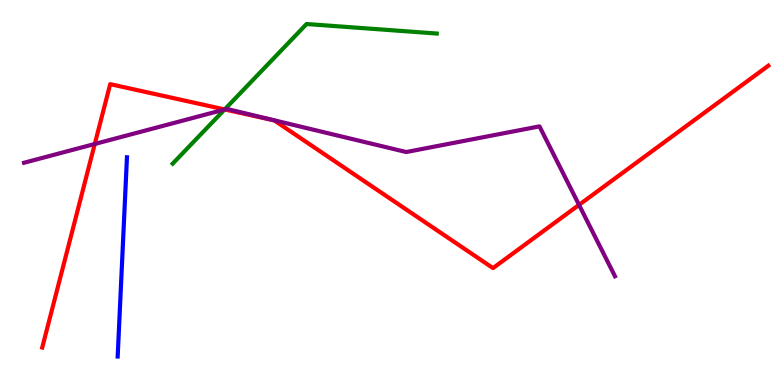[{'lines': ['blue', 'red'], 'intersections': []}, {'lines': ['green', 'red'], 'intersections': [{'x': 2.9, 'y': 7.16}]}, {'lines': ['purple', 'red'], 'intersections': [{'x': 1.22, 'y': 6.26}, {'x': 2.9, 'y': 7.16}, {'x': 7.47, 'y': 4.68}]}, {'lines': ['blue', 'green'], 'intersections': []}, {'lines': ['blue', 'purple'], 'intersections': []}, {'lines': ['green', 'purple'], 'intersections': [{'x': 2.9, 'y': 7.16}]}]